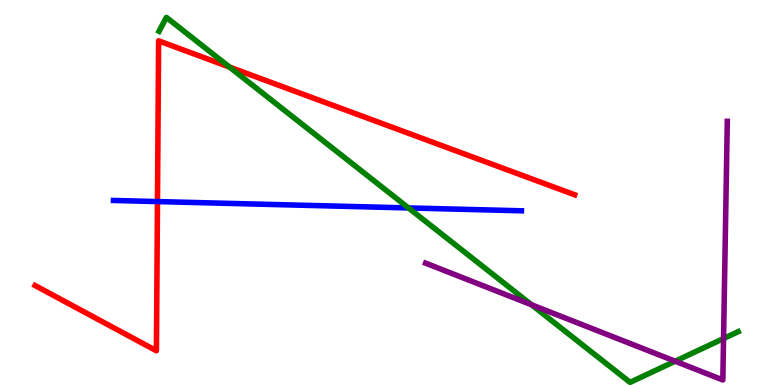[{'lines': ['blue', 'red'], 'intersections': [{'x': 2.03, 'y': 4.76}]}, {'lines': ['green', 'red'], 'intersections': [{'x': 2.96, 'y': 8.26}]}, {'lines': ['purple', 'red'], 'intersections': []}, {'lines': ['blue', 'green'], 'intersections': [{'x': 5.27, 'y': 4.6}]}, {'lines': ['blue', 'purple'], 'intersections': []}, {'lines': ['green', 'purple'], 'intersections': [{'x': 6.86, 'y': 2.08}, {'x': 8.71, 'y': 0.618}, {'x': 9.34, 'y': 1.21}]}]